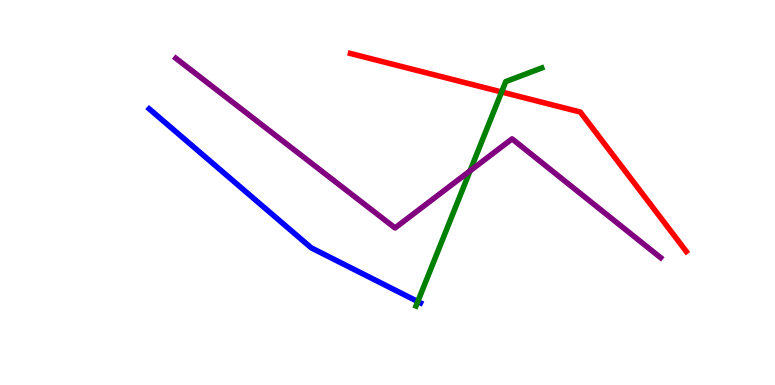[{'lines': ['blue', 'red'], 'intersections': []}, {'lines': ['green', 'red'], 'intersections': [{'x': 6.47, 'y': 7.61}]}, {'lines': ['purple', 'red'], 'intersections': []}, {'lines': ['blue', 'green'], 'intersections': [{'x': 5.39, 'y': 2.17}]}, {'lines': ['blue', 'purple'], 'intersections': []}, {'lines': ['green', 'purple'], 'intersections': [{'x': 6.07, 'y': 5.56}]}]